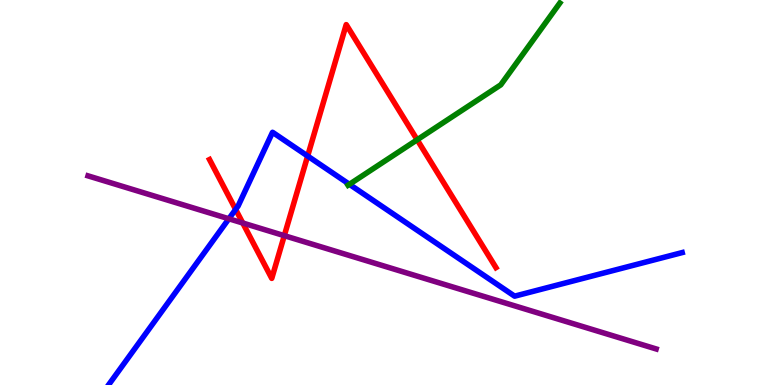[{'lines': ['blue', 'red'], 'intersections': [{'x': 3.04, 'y': 4.56}, {'x': 3.97, 'y': 5.95}]}, {'lines': ['green', 'red'], 'intersections': [{'x': 5.38, 'y': 6.37}]}, {'lines': ['purple', 'red'], 'intersections': [{'x': 3.13, 'y': 4.21}, {'x': 3.67, 'y': 3.88}]}, {'lines': ['blue', 'green'], 'intersections': [{'x': 4.51, 'y': 5.21}]}, {'lines': ['blue', 'purple'], 'intersections': [{'x': 2.95, 'y': 4.32}]}, {'lines': ['green', 'purple'], 'intersections': []}]